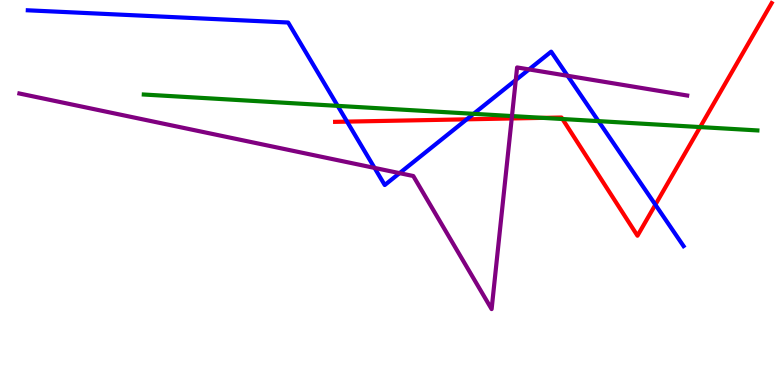[{'lines': ['blue', 'red'], 'intersections': [{'x': 4.48, 'y': 6.84}, {'x': 6.02, 'y': 6.9}, {'x': 8.46, 'y': 4.68}]}, {'lines': ['green', 'red'], 'intersections': [{'x': 7.0, 'y': 6.94}, {'x': 7.26, 'y': 6.91}, {'x': 9.03, 'y': 6.7}]}, {'lines': ['purple', 'red'], 'intersections': [{'x': 6.6, 'y': 6.92}]}, {'lines': ['blue', 'green'], 'intersections': [{'x': 4.36, 'y': 7.25}, {'x': 6.11, 'y': 7.04}, {'x': 7.72, 'y': 6.85}]}, {'lines': ['blue', 'purple'], 'intersections': [{'x': 4.83, 'y': 5.64}, {'x': 5.16, 'y': 5.5}, {'x': 6.66, 'y': 7.92}, {'x': 6.83, 'y': 8.2}, {'x': 7.32, 'y': 8.03}]}, {'lines': ['green', 'purple'], 'intersections': [{'x': 6.61, 'y': 6.99}]}]